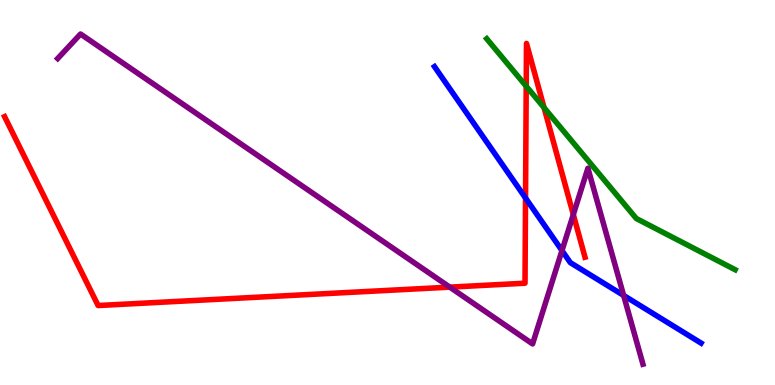[{'lines': ['blue', 'red'], 'intersections': [{'x': 6.78, 'y': 4.86}]}, {'lines': ['green', 'red'], 'intersections': [{'x': 6.79, 'y': 7.76}, {'x': 7.02, 'y': 7.2}]}, {'lines': ['purple', 'red'], 'intersections': [{'x': 5.8, 'y': 2.54}, {'x': 7.4, 'y': 4.43}]}, {'lines': ['blue', 'green'], 'intersections': []}, {'lines': ['blue', 'purple'], 'intersections': [{'x': 7.25, 'y': 3.49}, {'x': 8.05, 'y': 2.33}]}, {'lines': ['green', 'purple'], 'intersections': []}]